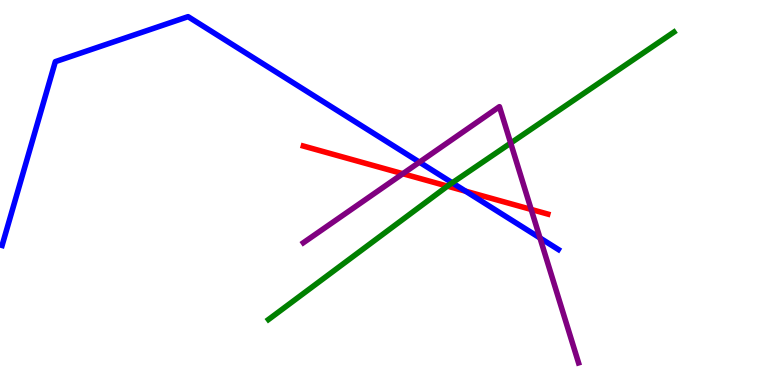[{'lines': ['blue', 'red'], 'intersections': [{'x': 6.01, 'y': 5.03}]}, {'lines': ['green', 'red'], 'intersections': [{'x': 5.77, 'y': 5.17}]}, {'lines': ['purple', 'red'], 'intersections': [{'x': 5.2, 'y': 5.49}, {'x': 6.85, 'y': 4.56}]}, {'lines': ['blue', 'green'], 'intersections': [{'x': 5.84, 'y': 5.25}]}, {'lines': ['blue', 'purple'], 'intersections': [{'x': 5.41, 'y': 5.79}, {'x': 6.97, 'y': 3.82}]}, {'lines': ['green', 'purple'], 'intersections': [{'x': 6.59, 'y': 6.28}]}]